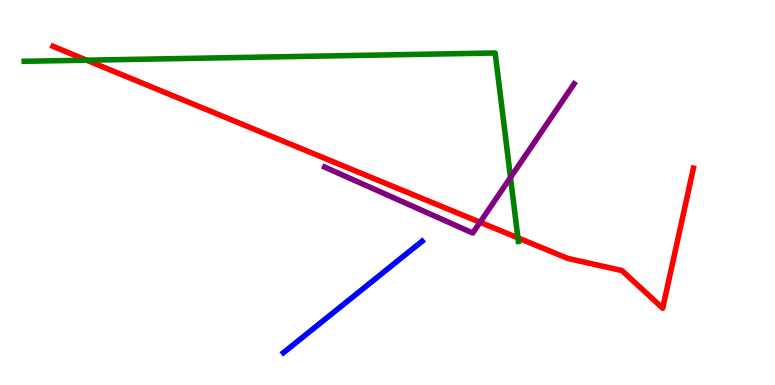[{'lines': ['blue', 'red'], 'intersections': []}, {'lines': ['green', 'red'], 'intersections': [{'x': 1.12, 'y': 8.44}, {'x': 6.68, 'y': 3.82}]}, {'lines': ['purple', 'red'], 'intersections': [{'x': 6.19, 'y': 4.23}]}, {'lines': ['blue', 'green'], 'intersections': []}, {'lines': ['blue', 'purple'], 'intersections': []}, {'lines': ['green', 'purple'], 'intersections': [{'x': 6.59, 'y': 5.39}]}]